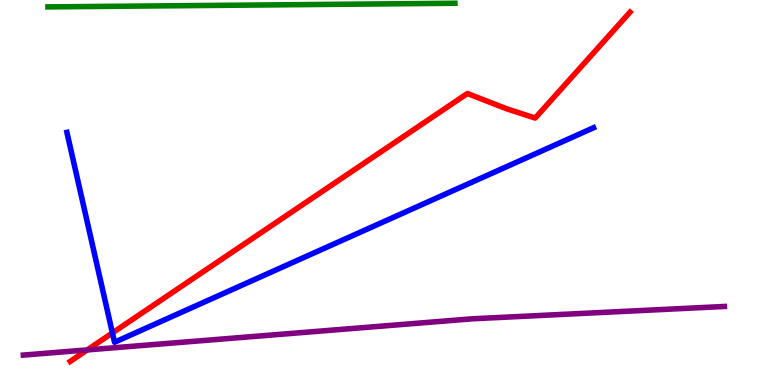[{'lines': ['blue', 'red'], 'intersections': [{'x': 1.45, 'y': 1.35}]}, {'lines': ['green', 'red'], 'intersections': []}, {'lines': ['purple', 'red'], 'intersections': [{'x': 1.13, 'y': 0.911}]}, {'lines': ['blue', 'green'], 'intersections': []}, {'lines': ['blue', 'purple'], 'intersections': []}, {'lines': ['green', 'purple'], 'intersections': []}]